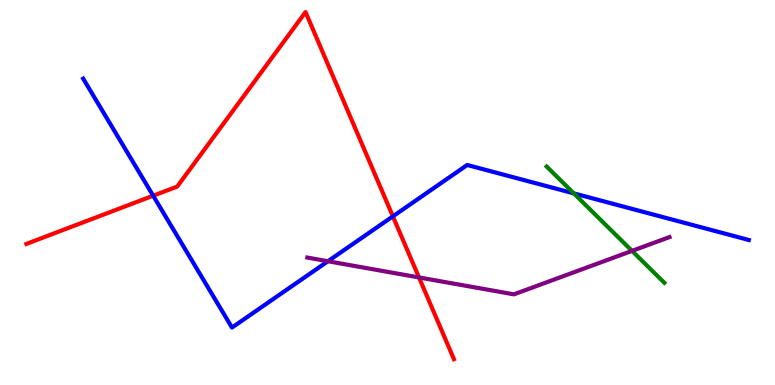[{'lines': ['blue', 'red'], 'intersections': [{'x': 1.98, 'y': 4.92}, {'x': 5.07, 'y': 4.38}]}, {'lines': ['green', 'red'], 'intersections': []}, {'lines': ['purple', 'red'], 'intersections': [{'x': 5.41, 'y': 2.79}]}, {'lines': ['blue', 'green'], 'intersections': [{'x': 7.4, 'y': 4.98}]}, {'lines': ['blue', 'purple'], 'intersections': [{'x': 4.23, 'y': 3.21}]}, {'lines': ['green', 'purple'], 'intersections': [{'x': 8.16, 'y': 3.48}]}]